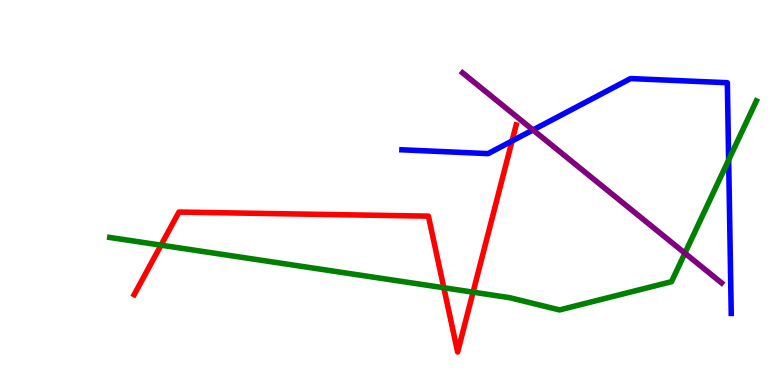[{'lines': ['blue', 'red'], 'intersections': [{'x': 6.61, 'y': 6.34}]}, {'lines': ['green', 'red'], 'intersections': [{'x': 2.08, 'y': 3.63}, {'x': 5.73, 'y': 2.53}, {'x': 6.1, 'y': 2.41}]}, {'lines': ['purple', 'red'], 'intersections': []}, {'lines': ['blue', 'green'], 'intersections': [{'x': 9.4, 'y': 5.84}]}, {'lines': ['blue', 'purple'], 'intersections': [{'x': 6.88, 'y': 6.62}]}, {'lines': ['green', 'purple'], 'intersections': [{'x': 8.84, 'y': 3.42}]}]